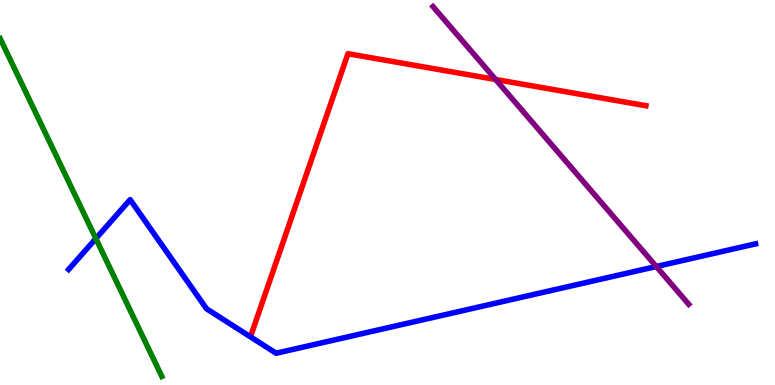[{'lines': ['blue', 'red'], 'intersections': []}, {'lines': ['green', 'red'], 'intersections': []}, {'lines': ['purple', 'red'], 'intersections': [{'x': 6.4, 'y': 7.94}]}, {'lines': ['blue', 'green'], 'intersections': [{'x': 1.24, 'y': 3.8}]}, {'lines': ['blue', 'purple'], 'intersections': [{'x': 8.47, 'y': 3.08}]}, {'lines': ['green', 'purple'], 'intersections': []}]